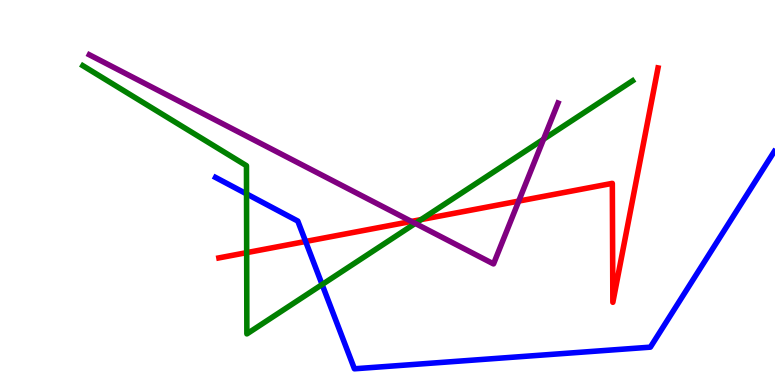[{'lines': ['blue', 'red'], 'intersections': [{'x': 3.94, 'y': 3.73}]}, {'lines': ['green', 'red'], 'intersections': [{'x': 3.18, 'y': 3.44}, {'x': 5.43, 'y': 4.3}]}, {'lines': ['purple', 'red'], 'intersections': [{'x': 5.31, 'y': 4.25}, {'x': 6.69, 'y': 4.78}]}, {'lines': ['blue', 'green'], 'intersections': [{'x': 3.18, 'y': 4.96}, {'x': 4.16, 'y': 2.61}]}, {'lines': ['blue', 'purple'], 'intersections': []}, {'lines': ['green', 'purple'], 'intersections': [{'x': 5.36, 'y': 4.2}, {'x': 7.01, 'y': 6.38}]}]